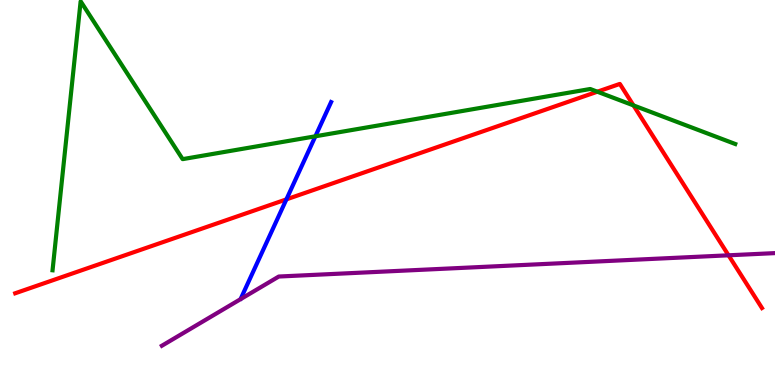[{'lines': ['blue', 'red'], 'intersections': [{'x': 3.7, 'y': 4.82}]}, {'lines': ['green', 'red'], 'intersections': [{'x': 7.71, 'y': 7.62}, {'x': 8.17, 'y': 7.26}]}, {'lines': ['purple', 'red'], 'intersections': [{'x': 9.4, 'y': 3.37}]}, {'lines': ['blue', 'green'], 'intersections': [{'x': 4.07, 'y': 6.46}]}, {'lines': ['blue', 'purple'], 'intersections': []}, {'lines': ['green', 'purple'], 'intersections': []}]